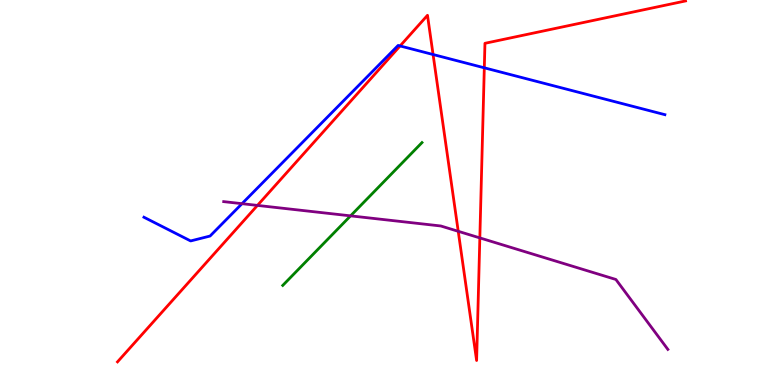[{'lines': ['blue', 'red'], 'intersections': [{'x': 5.16, 'y': 8.81}, {'x': 5.59, 'y': 8.58}, {'x': 6.25, 'y': 8.24}]}, {'lines': ['green', 'red'], 'intersections': []}, {'lines': ['purple', 'red'], 'intersections': [{'x': 3.32, 'y': 4.66}, {'x': 5.91, 'y': 3.99}, {'x': 6.19, 'y': 3.82}]}, {'lines': ['blue', 'green'], 'intersections': []}, {'lines': ['blue', 'purple'], 'intersections': [{'x': 3.12, 'y': 4.71}]}, {'lines': ['green', 'purple'], 'intersections': [{'x': 4.52, 'y': 4.39}]}]